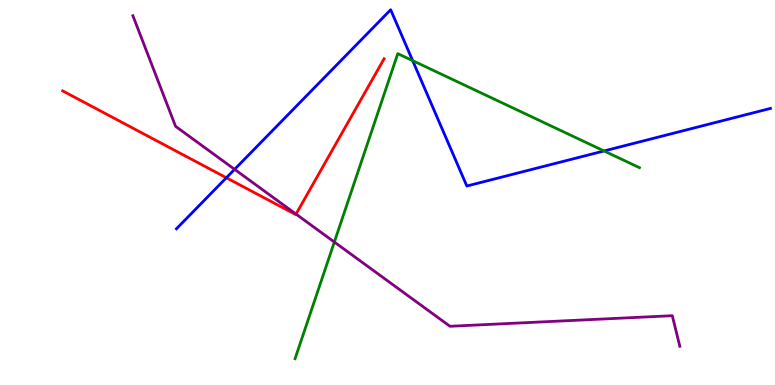[{'lines': ['blue', 'red'], 'intersections': [{'x': 2.92, 'y': 5.38}]}, {'lines': ['green', 'red'], 'intersections': []}, {'lines': ['purple', 'red'], 'intersections': [{'x': 3.82, 'y': 4.44}]}, {'lines': ['blue', 'green'], 'intersections': [{'x': 5.32, 'y': 8.42}, {'x': 7.79, 'y': 6.08}]}, {'lines': ['blue', 'purple'], 'intersections': [{'x': 3.03, 'y': 5.6}]}, {'lines': ['green', 'purple'], 'intersections': [{'x': 4.31, 'y': 3.71}]}]